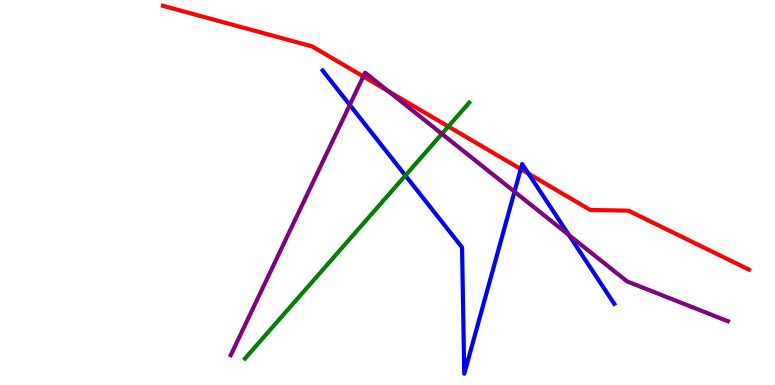[{'lines': ['blue', 'red'], 'intersections': [{'x': 6.72, 'y': 5.61}, {'x': 6.82, 'y': 5.49}]}, {'lines': ['green', 'red'], 'intersections': [{'x': 5.78, 'y': 6.71}]}, {'lines': ['purple', 'red'], 'intersections': [{'x': 4.69, 'y': 8.01}, {'x': 5.01, 'y': 7.63}]}, {'lines': ['blue', 'green'], 'intersections': [{'x': 5.23, 'y': 5.44}]}, {'lines': ['blue', 'purple'], 'intersections': [{'x': 4.51, 'y': 7.27}, {'x': 6.64, 'y': 5.02}, {'x': 7.34, 'y': 3.89}]}, {'lines': ['green', 'purple'], 'intersections': [{'x': 5.7, 'y': 6.52}]}]